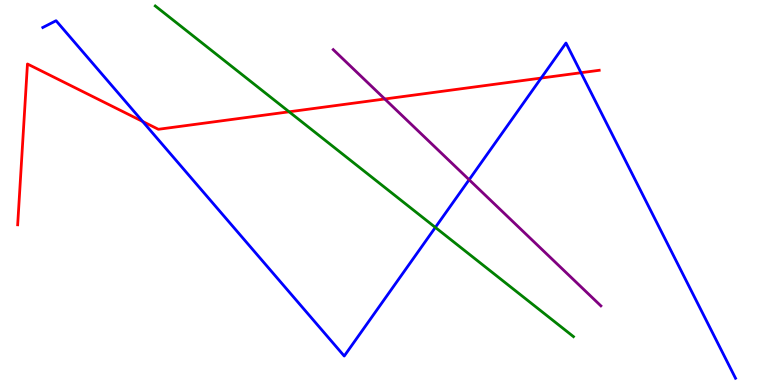[{'lines': ['blue', 'red'], 'intersections': [{'x': 1.84, 'y': 6.85}, {'x': 6.98, 'y': 7.97}, {'x': 7.5, 'y': 8.11}]}, {'lines': ['green', 'red'], 'intersections': [{'x': 3.73, 'y': 7.1}]}, {'lines': ['purple', 'red'], 'intersections': [{'x': 4.96, 'y': 7.43}]}, {'lines': ['blue', 'green'], 'intersections': [{'x': 5.62, 'y': 4.09}]}, {'lines': ['blue', 'purple'], 'intersections': [{'x': 6.05, 'y': 5.33}]}, {'lines': ['green', 'purple'], 'intersections': []}]